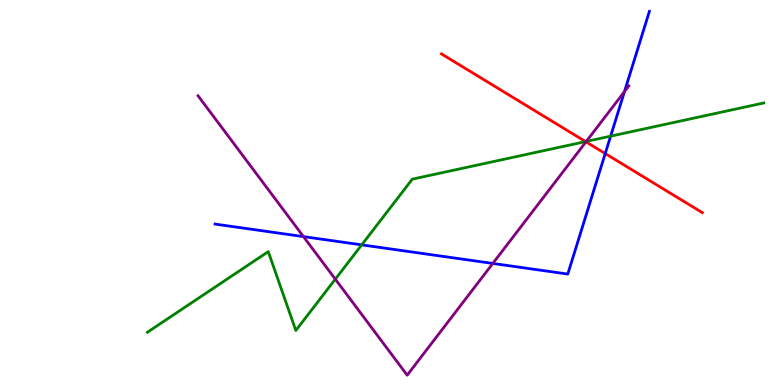[{'lines': ['blue', 'red'], 'intersections': [{'x': 7.81, 'y': 6.01}]}, {'lines': ['green', 'red'], 'intersections': [{'x': 7.56, 'y': 6.32}]}, {'lines': ['purple', 'red'], 'intersections': [{'x': 7.56, 'y': 6.32}]}, {'lines': ['blue', 'green'], 'intersections': [{'x': 4.67, 'y': 3.64}, {'x': 7.88, 'y': 6.46}]}, {'lines': ['blue', 'purple'], 'intersections': [{'x': 3.92, 'y': 3.85}, {'x': 6.36, 'y': 3.16}, {'x': 8.06, 'y': 7.62}]}, {'lines': ['green', 'purple'], 'intersections': [{'x': 4.33, 'y': 2.75}, {'x': 7.56, 'y': 6.33}]}]